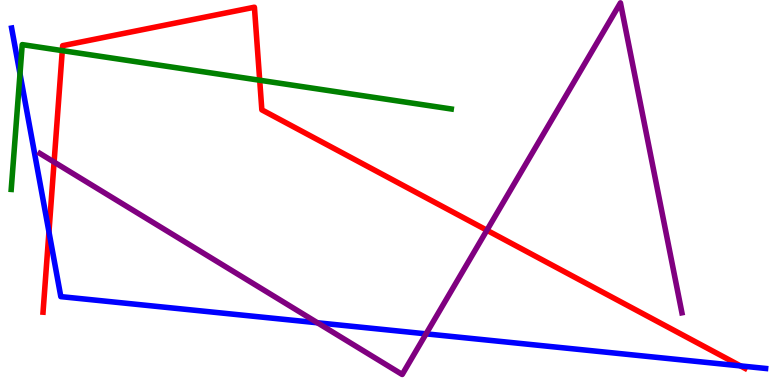[{'lines': ['blue', 'red'], 'intersections': [{'x': 0.632, 'y': 3.98}, {'x': 9.55, 'y': 0.496}]}, {'lines': ['green', 'red'], 'intersections': [{'x': 0.804, 'y': 8.69}, {'x': 3.35, 'y': 7.92}]}, {'lines': ['purple', 'red'], 'intersections': [{'x': 0.698, 'y': 5.79}, {'x': 6.28, 'y': 4.02}]}, {'lines': ['blue', 'green'], 'intersections': [{'x': 0.258, 'y': 8.08}]}, {'lines': ['blue', 'purple'], 'intersections': [{'x': 4.1, 'y': 1.62}, {'x': 5.5, 'y': 1.33}]}, {'lines': ['green', 'purple'], 'intersections': []}]